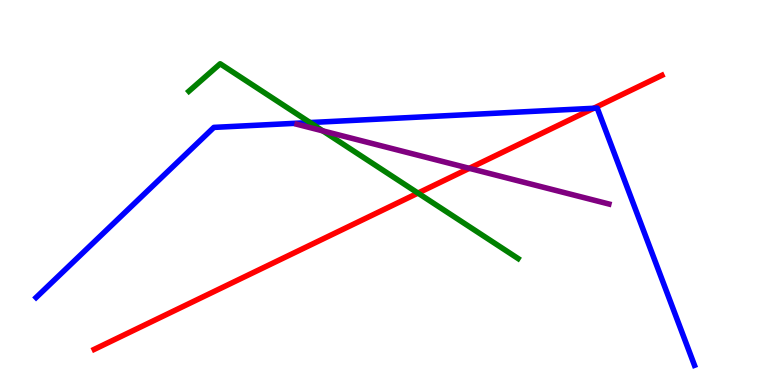[{'lines': ['blue', 'red'], 'intersections': [{'x': 7.66, 'y': 7.19}]}, {'lines': ['green', 'red'], 'intersections': [{'x': 5.39, 'y': 4.98}]}, {'lines': ['purple', 'red'], 'intersections': [{'x': 6.06, 'y': 5.63}]}, {'lines': ['blue', 'green'], 'intersections': [{'x': 4.0, 'y': 6.82}]}, {'lines': ['blue', 'purple'], 'intersections': []}, {'lines': ['green', 'purple'], 'intersections': [{'x': 4.17, 'y': 6.6}]}]